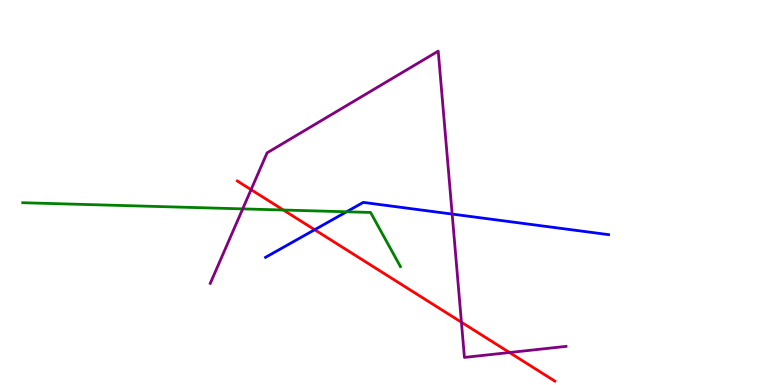[{'lines': ['blue', 'red'], 'intersections': [{'x': 4.06, 'y': 4.03}]}, {'lines': ['green', 'red'], 'intersections': [{'x': 3.66, 'y': 4.55}]}, {'lines': ['purple', 'red'], 'intersections': [{'x': 3.24, 'y': 5.07}, {'x': 5.95, 'y': 1.63}, {'x': 6.57, 'y': 0.844}]}, {'lines': ['blue', 'green'], 'intersections': [{'x': 4.47, 'y': 4.5}]}, {'lines': ['blue', 'purple'], 'intersections': [{'x': 5.83, 'y': 4.44}]}, {'lines': ['green', 'purple'], 'intersections': [{'x': 3.13, 'y': 4.57}]}]